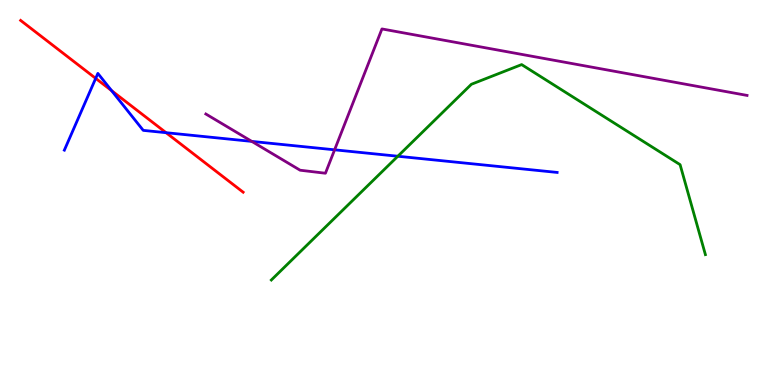[{'lines': ['blue', 'red'], 'intersections': [{'x': 1.23, 'y': 7.96}, {'x': 1.44, 'y': 7.65}, {'x': 2.14, 'y': 6.55}]}, {'lines': ['green', 'red'], 'intersections': []}, {'lines': ['purple', 'red'], 'intersections': []}, {'lines': ['blue', 'green'], 'intersections': [{'x': 5.13, 'y': 5.94}]}, {'lines': ['blue', 'purple'], 'intersections': [{'x': 3.25, 'y': 6.33}, {'x': 4.32, 'y': 6.11}]}, {'lines': ['green', 'purple'], 'intersections': []}]